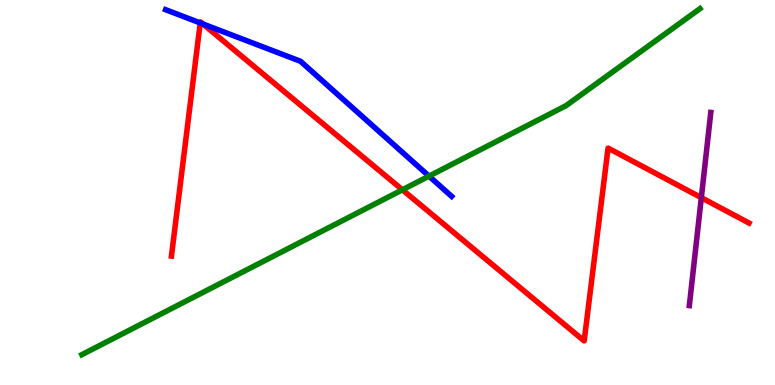[{'lines': ['blue', 'red'], 'intersections': [{'x': 2.58, 'y': 9.4}, {'x': 2.62, 'y': 9.38}]}, {'lines': ['green', 'red'], 'intersections': [{'x': 5.19, 'y': 5.07}]}, {'lines': ['purple', 'red'], 'intersections': [{'x': 9.05, 'y': 4.87}]}, {'lines': ['blue', 'green'], 'intersections': [{'x': 5.54, 'y': 5.43}]}, {'lines': ['blue', 'purple'], 'intersections': []}, {'lines': ['green', 'purple'], 'intersections': []}]